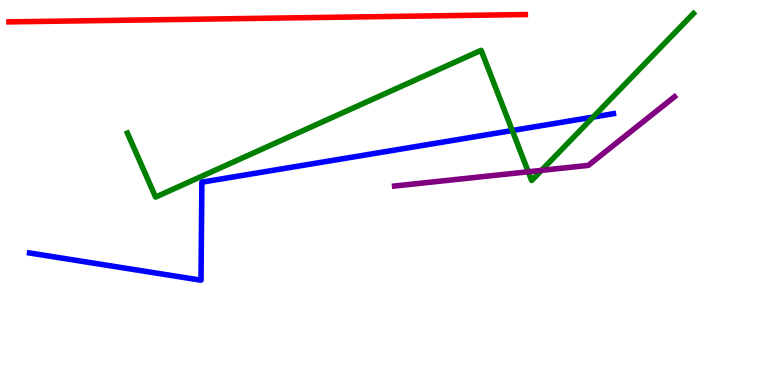[{'lines': ['blue', 'red'], 'intersections': []}, {'lines': ['green', 'red'], 'intersections': []}, {'lines': ['purple', 'red'], 'intersections': []}, {'lines': ['blue', 'green'], 'intersections': [{'x': 6.61, 'y': 6.61}, {'x': 7.65, 'y': 6.96}]}, {'lines': ['blue', 'purple'], 'intersections': []}, {'lines': ['green', 'purple'], 'intersections': [{'x': 6.82, 'y': 5.54}, {'x': 6.99, 'y': 5.57}]}]